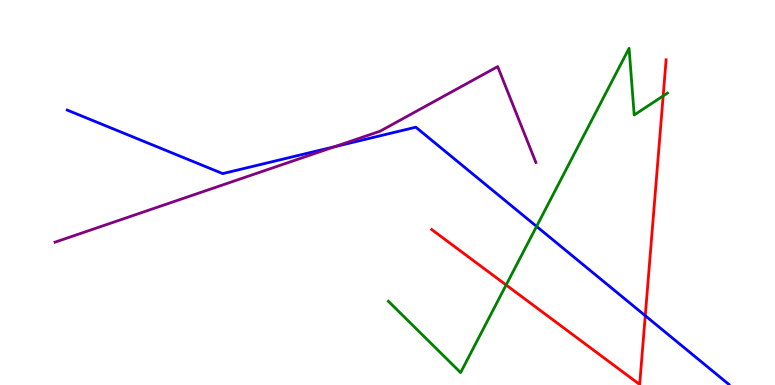[{'lines': ['blue', 'red'], 'intersections': [{'x': 8.33, 'y': 1.8}]}, {'lines': ['green', 'red'], 'intersections': [{'x': 6.53, 'y': 2.6}, {'x': 8.56, 'y': 7.51}]}, {'lines': ['purple', 'red'], 'intersections': []}, {'lines': ['blue', 'green'], 'intersections': [{'x': 6.92, 'y': 4.12}]}, {'lines': ['blue', 'purple'], 'intersections': [{'x': 4.32, 'y': 6.19}]}, {'lines': ['green', 'purple'], 'intersections': []}]